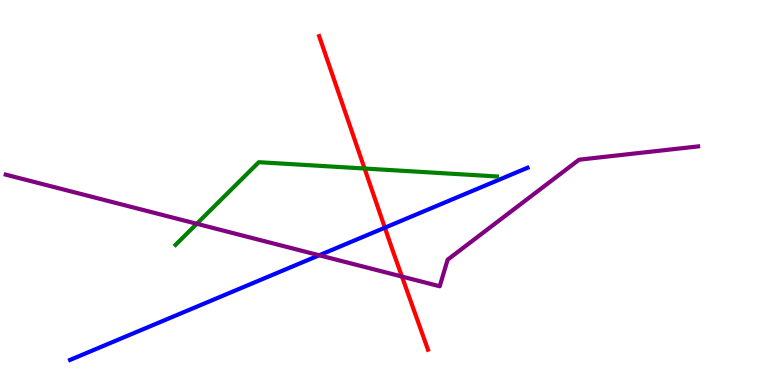[{'lines': ['blue', 'red'], 'intersections': [{'x': 4.97, 'y': 4.09}]}, {'lines': ['green', 'red'], 'intersections': [{'x': 4.7, 'y': 5.62}]}, {'lines': ['purple', 'red'], 'intersections': [{'x': 5.19, 'y': 2.82}]}, {'lines': ['blue', 'green'], 'intersections': []}, {'lines': ['blue', 'purple'], 'intersections': [{'x': 4.12, 'y': 3.37}]}, {'lines': ['green', 'purple'], 'intersections': [{'x': 2.54, 'y': 4.19}]}]